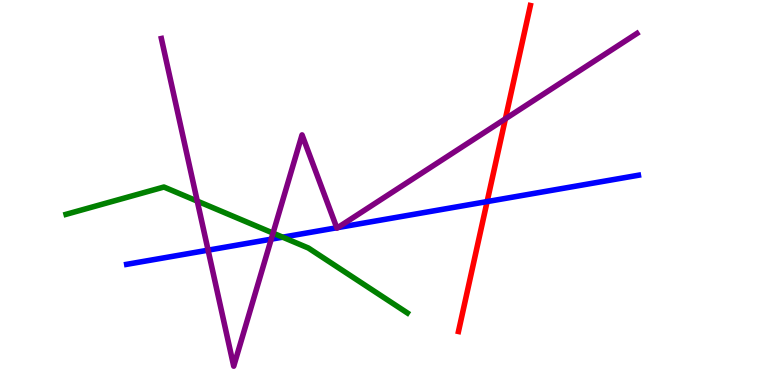[{'lines': ['blue', 'red'], 'intersections': [{'x': 6.29, 'y': 4.76}]}, {'lines': ['green', 'red'], 'intersections': []}, {'lines': ['purple', 'red'], 'intersections': [{'x': 6.52, 'y': 6.91}]}, {'lines': ['blue', 'green'], 'intersections': [{'x': 3.65, 'y': 3.84}]}, {'lines': ['blue', 'purple'], 'intersections': [{'x': 2.69, 'y': 3.5}, {'x': 3.5, 'y': 3.79}, {'x': 4.35, 'y': 4.08}, {'x': 4.36, 'y': 4.09}]}, {'lines': ['green', 'purple'], 'intersections': [{'x': 2.55, 'y': 4.78}, {'x': 3.52, 'y': 3.95}]}]